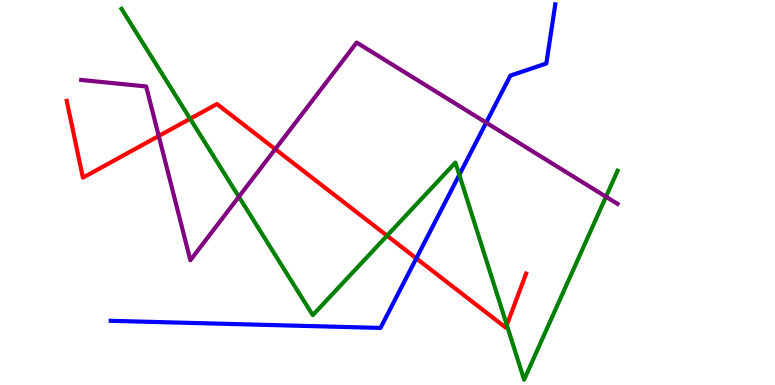[{'lines': ['blue', 'red'], 'intersections': [{'x': 5.37, 'y': 3.29}]}, {'lines': ['green', 'red'], 'intersections': [{'x': 2.45, 'y': 6.92}, {'x': 4.99, 'y': 3.88}, {'x': 6.54, 'y': 1.56}]}, {'lines': ['purple', 'red'], 'intersections': [{'x': 2.05, 'y': 6.47}, {'x': 3.55, 'y': 6.13}]}, {'lines': ['blue', 'green'], 'intersections': [{'x': 5.93, 'y': 5.46}]}, {'lines': ['blue', 'purple'], 'intersections': [{'x': 6.27, 'y': 6.81}]}, {'lines': ['green', 'purple'], 'intersections': [{'x': 3.08, 'y': 4.89}, {'x': 7.82, 'y': 4.89}]}]